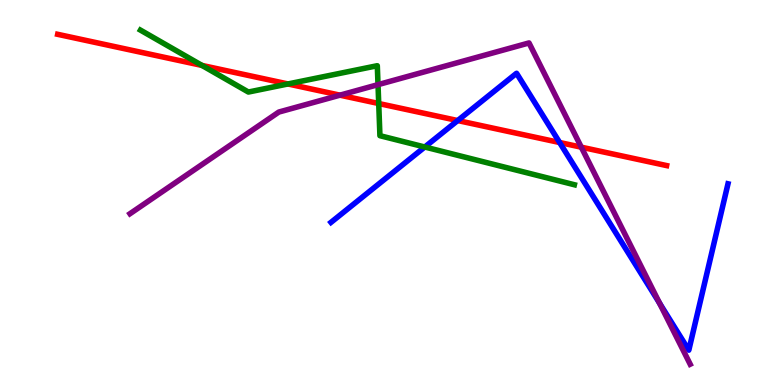[{'lines': ['blue', 'red'], 'intersections': [{'x': 5.91, 'y': 6.87}, {'x': 7.22, 'y': 6.3}]}, {'lines': ['green', 'red'], 'intersections': [{'x': 2.61, 'y': 8.3}, {'x': 3.72, 'y': 7.82}, {'x': 4.89, 'y': 7.31}]}, {'lines': ['purple', 'red'], 'intersections': [{'x': 4.39, 'y': 7.53}, {'x': 7.5, 'y': 6.18}]}, {'lines': ['blue', 'green'], 'intersections': [{'x': 5.48, 'y': 6.18}]}, {'lines': ['blue', 'purple'], 'intersections': [{'x': 8.51, 'y': 2.13}]}, {'lines': ['green', 'purple'], 'intersections': [{'x': 4.88, 'y': 7.8}]}]